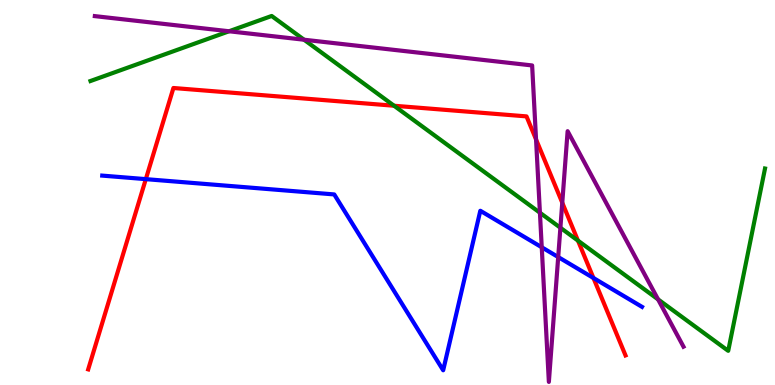[{'lines': ['blue', 'red'], 'intersections': [{'x': 1.88, 'y': 5.35}, {'x': 7.66, 'y': 2.78}]}, {'lines': ['green', 'red'], 'intersections': [{'x': 5.08, 'y': 7.25}, {'x': 7.46, 'y': 3.75}]}, {'lines': ['purple', 'red'], 'intersections': [{'x': 6.92, 'y': 6.38}, {'x': 7.26, 'y': 4.73}]}, {'lines': ['blue', 'green'], 'intersections': []}, {'lines': ['blue', 'purple'], 'intersections': [{'x': 6.99, 'y': 3.58}, {'x': 7.2, 'y': 3.32}]}, {'lines': ['green', 'purple'], 'intersections': [{'x': 2.96, 'y': 9.19}, {'x': 3.92, 'y': 8.97}, {'x': 6.97, 'y': 4.47}, {'x': 7.23, 'y': 4.08}, {'x': 8.49, 'y': 2.22}]}]